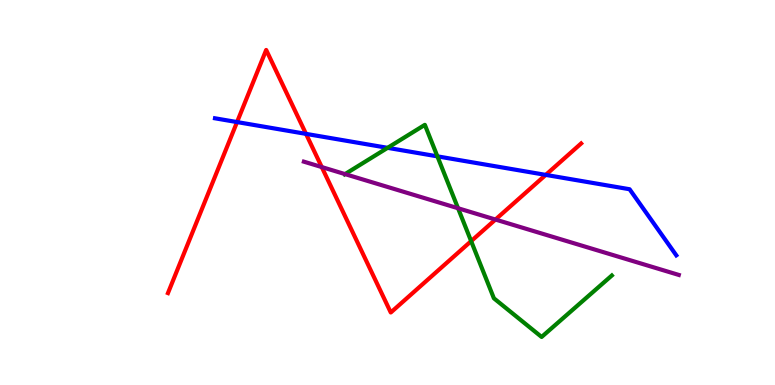[{'lines': ['blue', 'red'], 'intersections': [{'x': 3.06, 'y': 6.83}, {'x': 3.95, 'y': 6.52}, {'x': 7.04, 'y': 5.46}]}, {'lines': ['green', 'red'], 'intersections': [{'x': 6.08, 'y': 3.74}]}, {'lines': ['purple', 'red'], 'intersections': [{'x': 4.15, 'y': 5.66}, {'x': 6.39, 'y': 4.3}]}, {'lines': ['blue', 'green'], 'intersections': [{'x': 5.0, 'y': 6.16}, {'x': 5.64, 'y': 5.94}]}, {'lines': ['blue', 'purple'], 'intersections': []}, {'lines': ['green', 'purple'], 'intersections': [{'x': 4.45, 'y': 5.48}, {'x': 5.91, 'y': 4.59}]}]